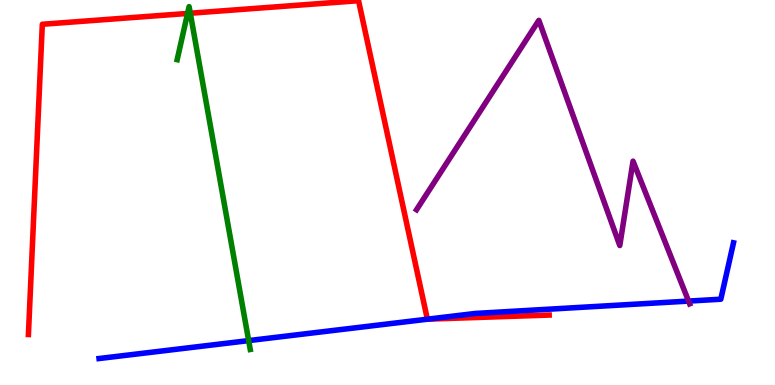[{'lines': ['blue', 'red'], 'intersections': [{'x': 5.52, 'y': 1.71}]}, {'lines': ['green', 'red'], 'intersections': [{'x': 2.42, 'y': 9.65}, {'x': 2.46, 'y': 9.66}]}, {'lines': ['purple', 'red'], 'intersections': []}, {'lines': ['blue', 'green'], 'intersections': [{'x': 3.21, 'y': 1.15}]}, {'lines': ['blue', 'purple'], 'intersections': [{'x': 8.88, 'y': 2.18}]}, {'lines': ['green', 'purple'], 'intersections': []}]